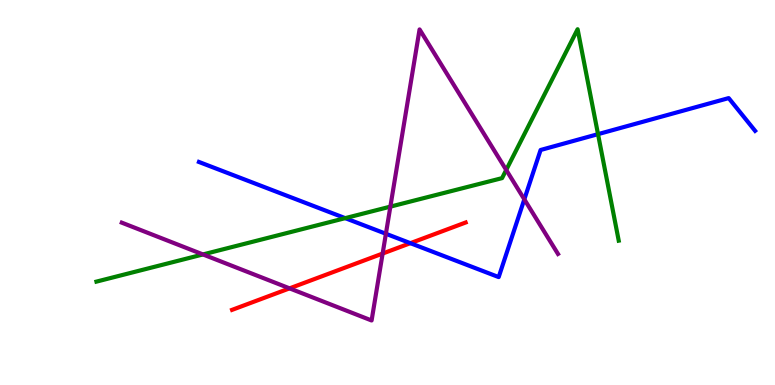[{'lines': ['blue', 'red'], 'intersections': [{'x': 5.3, 'y': 3.68}]}, {'lines': ['green', 'red'], 'intersections': []}, {'lines': ['purple', 'red'], 'intersections': [{'x': 3.74, 'y': 2.51}, {'x': 4.94, 'y': 3.41}]}, {'lines': ['blue', 'green'], 'intersections': [{'x': 4.45, 'y': 4.33}, {'x': 7.72, 'y': 6.52}]}, {'lines': ['blue', 'purple'], 'intersections': [{'x': 4.98, 'y': 3.93}, {'x': 6.77, 'y': 4.82}]}, {'lines': ['green', 'purple'], 'intersections': [{'x': 2.62, 'y': 3.39}, {'x': 5.04, 'y': 4.63}, {'x': 6.53, 'y': 5.59}]}]